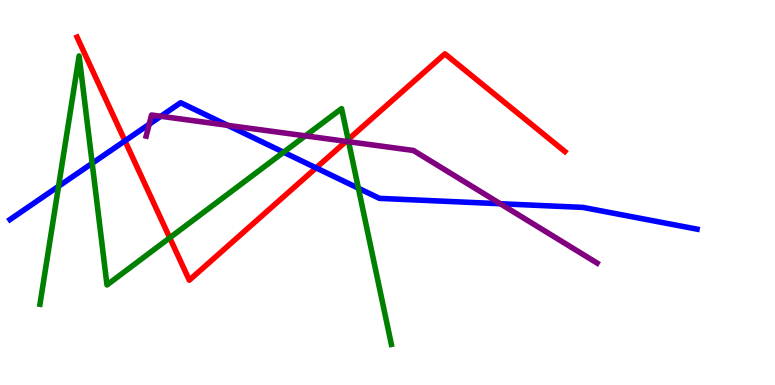[{'lines': ['blue', 'red'], 'intersections': [{'x': 1.61, 'y': 6.34}, {'x': 4.08, 'y': 5.64}]}, {'lines': ['green', 'red'], 'intersections': [{'x': 2.19, 'y': 3.82}, {'x': 4.49, 'y': 6.38}]}, {'lines': ['purple', 'red'], 'intersections': [{'x': 4.47, 'y': 6.33}]}, {'lines': ['blue', 'green'], 'intersections': [{'x': 0.756, 'y': 5.16}, {'x': 1.19, 'y': 5.76}, {'x': 3.66, 'y': 6.05}, {'x': 4.62, 'y': 5.11}]}, {'lines': ['blue', 'purple'], 'intersections': [{'x': 1.93, 'y': 6.77}, {'x': 2.08, 'y': 6.98}, {'x': 2.94, 'y': 6.74}, {'x': 6.46, 'y': 4.71}]}, {'lines': ['green', 'purple'], 'intersections': [{'x': 3.94, 'y': 6.47}, {'x': 4.5, 'y': 6.32}]}]